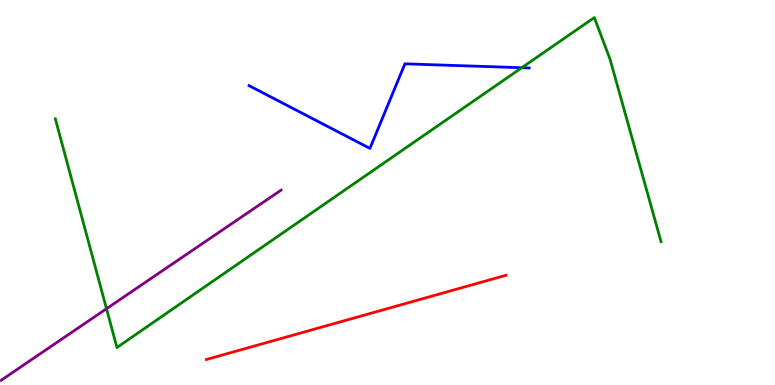[{'lines': ['blue', 'red'], 'intersections': []}, {'lines': ['green', 'red'], 'intersections': []}, {'lines': ['purple', 'red'], 'intersections': []}, {'lines': ['blue', 'green'], 'intersections': [{'x': 6.73, 'y': 8.24}]}, {'lines': ['blue', 'purple'], 'intersections': []}, {'lines': ['green', 'purple'], 'intersections': [{'x': 1.37, 'y': 1.98}]}]